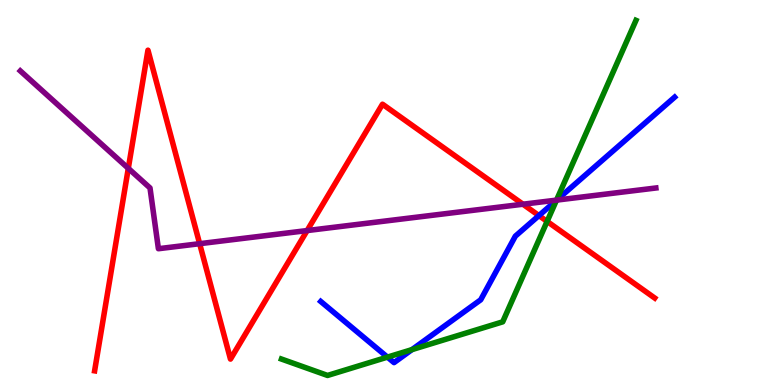[{'lines': ['blue', 'red'], 'intersections': [{'x': 6.95, 'y': 4.4}]}, {'lines': ['green', 'red'], 'intersections': [{'x': 7.06, 'y': 4.25}]}, {'lines': ['purple', 'red'], 'intersections': [{'x': 1.66, 'y': 5.63}, {'x': 2.58, 'y': 3.67}, {'x': 3.96, 'y': 4.01}, {'x': 6.75, 'y': 4.7}]}, {'lines': ['blue', 'green'], 'intersections': [{'x': 5.0, 'y': 0.724}, {'x': 5.32, 'y': 0.919}, {'x': 7.18, 'y': 4.8}]}, {'lines': ['blue', 'purple'], 'intersections': [{'x': 7.18, 'y': 4.8}]}, {'lines': ['green', 'purple'], 'intersections': [{'x': 7.18, 'y': 4.8}]}]